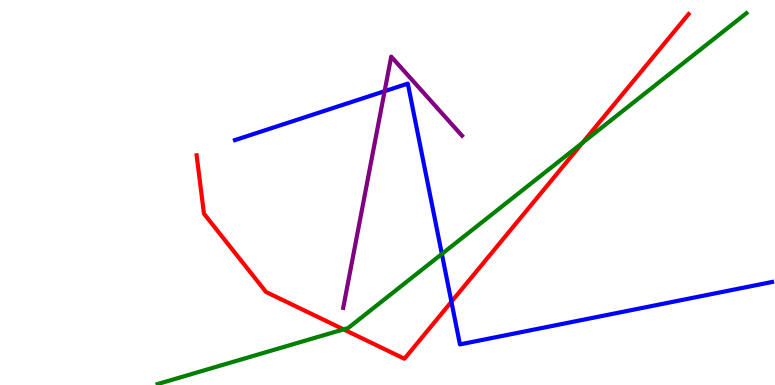[{'lines': ['blue', 'red'], 'intersections': [{'x': 5.82, 'y': 2.16}]}, {'lines': ['green', 'red'], 'intersections': [{'x': 4.43, 'y': 1.44}, {'x': 7.52, 'y': 6.29}]}, {'lines': ['purple', 'red'], 'intersections': []}, {'lines': ['blue', 'green'], 'intersections': [{'x': 5.7, 'y': 3.4}]}, {'lines': ['blue', 'purple'], 'intersections': [{'x': 4.96, 'y': 7.63}]}, {'lines': ['green', 'purple'], 'intersections': []}]